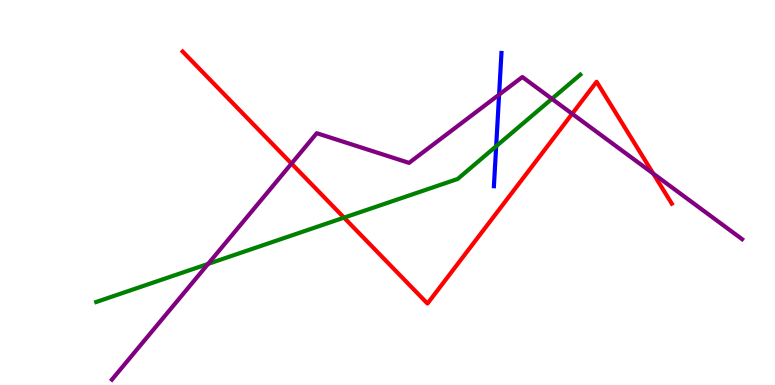[{'lines': ['blue', 'red'], 'intersections': []}, {'lines': ['green', 'red'], 'intersections': [{'x': 4.44, 'y': 4.35}]}, {'lines': ['purple', 'red'], 'intersections': [{'x': 3.76, 'y': 5.75}, {'x': 7.38, 'y': 7.04}, {'x': 8.43, 'y': 5.49}]}, {'lines': ['blue', 'green'], 'intersections': [{'x': 6.4, 'y': 6.2}]}, {'lines': ['blue', 'purple'], 'intersections': [{'x': 6.44, 'y': 7.54}]}, {'lines': ['green', 'purple'], 'intersections': [{'x': 2.69, 'y': 3.15}, {'x': 7.12, 'y': 7.43}]}]